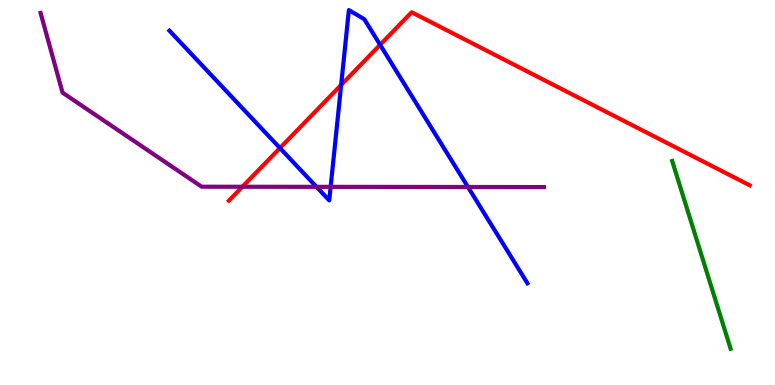[{'lines': ['blue', 'red'], 'intersections': [{'x': 3.61, 'y': 6.15}, {'x': 4.4, 'y': 7.79}, {'x': 4.9, 'y': 8.84}]}, {'lines': ['green', 'red'], 'intersections': []}, {'lines': ['purple', 'red'], 'intersections': [{'x': 3.13, 'y': 5.15}]}, {'lines': ['blue', 'green'], 'intersections': []}, {'lines': ['blue', 'purple'], 'intersections': [{'x': 4.08, 'y': 5.15}, {'x': 4.27, 'y': 5.15}, {'x': 6.04, 'y': 5.14}]}, {'lines': ['green', 'purple'], 'intersections': []}]